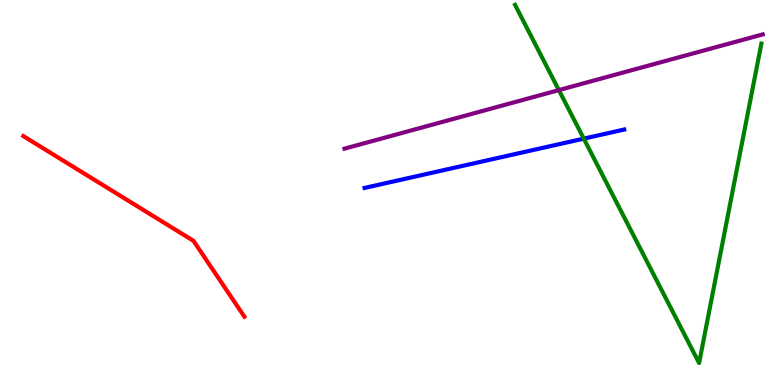[{'lines': ['blue', 'red'], 'intersections': []}, {'lines': ['green', 'red'], 'intersections': []}, {'lines': ['purple', 'red'], 'intersections': []}, {'lines': ['blue', 'green'], 'intersections': [{'x': 7.53, 'y': 6.4}]}, {'lines': ['blue', 'purple'], 'intersections': []}, {'lines': ['green', 'purple'], 'intersections': [{'x': 7.21, 'y': 7.66}]}]